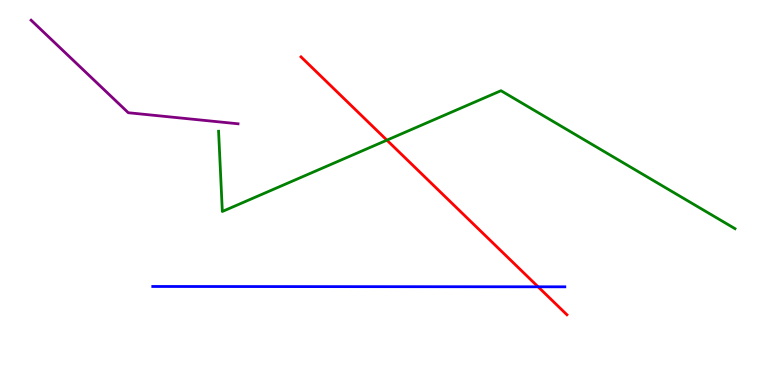[{'lines': ['blue', 'red'], 'intersections': [{'x': 6.94, 'y': 2.55}]}, {'lines': ['green', 'red'], 'intersections': [{'x': 4.99, 'y': 6.36}]}, {'lines': ['purple', 'red'], 'intersections': []}, {'lines': ['blue', 'green'], 'intersections': []}, {'lines': ['blue', 'purple'], 'intersections': []}, {'lines': ['green', 'purple'], 'intersections': []}]